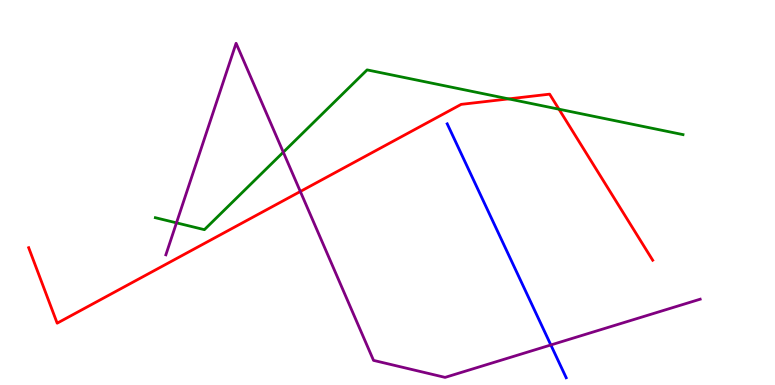[{'lines': ['blue', 'red'], 'intersections': []}, {'lines': ['green', 'red'], 'intersections': [{'x': 6.56, 'y': 7.43}, {'x': 7.21, 'y': 7.16}]}, {'lines': ['purple', 'red'], 'intersections': [{'x': 3.88, 'y': 5.03}]}, {'lines': ['blue', 'green'], 'intersections': []}, {'lines': ['blue', 'purple'], 'intersections': [{'x': 7.11, 'y': 1.04}]}, {'lines': ['green', 'purple'], 'intersections': [{'x': 2.28, 'y': 4.21}, {'x': 3.66, 'y': 6.05}]}]